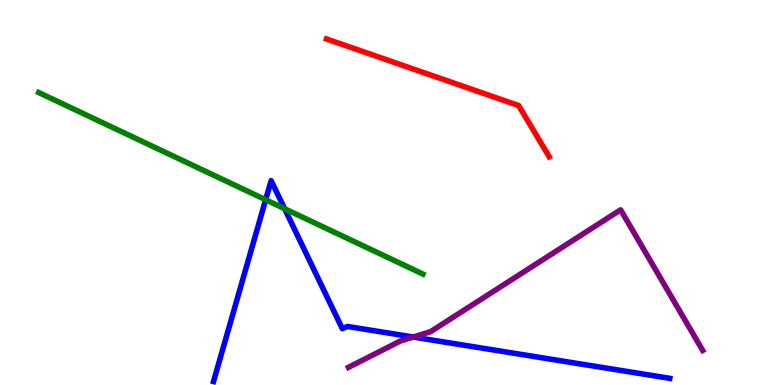[{'lines': ['blue', 'red'], 'intersections': []}, {'lines': ['green', 'red'], 'intersections': []}, {'lines': ['purple', 'red'], 'intersections': []}, {'lines': ['blue', 'green'], 'intersections': [{'x': 3.43, 'y': 4.81}, {'x': 3.67, 'y': 4.58}]}, {'lines': ['blue', 'purple'], 'intersections': [{'x': 5.33, 'y': 1.25}]}, {'lines': ['green', 'purple'], 'intersections': []}]